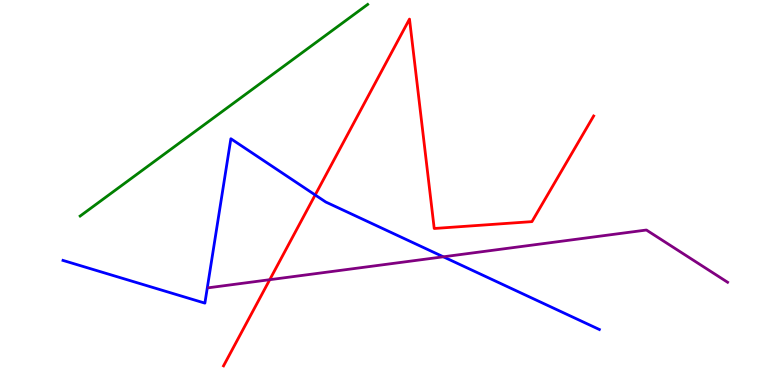[{'lines': ['blue', 'red'], 'intersections': [{'x': 4.07, 'y': 4.94}]}, {'lines': ['green', 'red'], 'intersections': []}, {'lines': ['purple', 'red'], 'intersections': [{'x': 3.48, 'y': 2.74}]}, {'lines': ['blue', 'green'], 'intersections': []}, {'lines': ['blue', 'purple'], 'intersections': [{'x': 5.72, 'y': 3.33}]}, {'lines': ['green', 'purple'], 'intersections': []}]